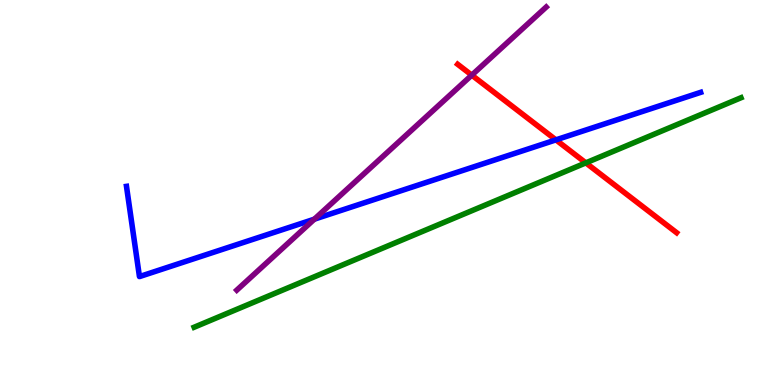[{'lines': ['blue', 'red'], 'intersections': [{'x': 7.17, 'y': 6.37}]}, {'lines': ['green', 'red'], 'intersections': [{'x': 7.56, 'y': 5.77}]}, {'lines': ['purple', 'red'], 'intersections': [{'x': 6.09, 'y': 8.05}]}, {'lines': ['blue', 'green'], 'intersections': []}, {'lines': ['blue', 'purple'], 'intersections': [{'x': 4.06, 'y': 4.31}]}, {'lines': ['green', 'purple'], 'intersections': []}]